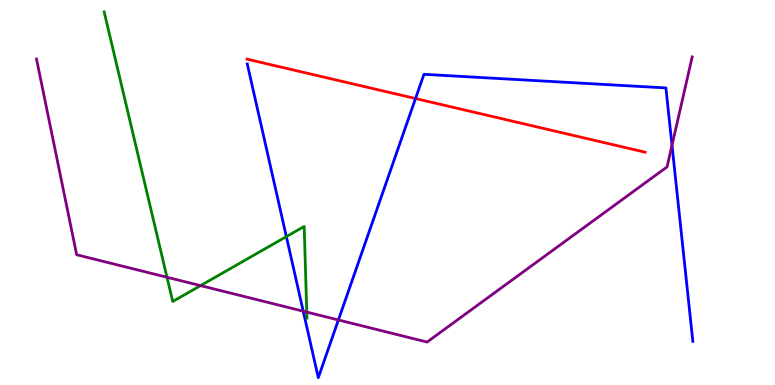[{'lines': ['blue', 'red'], 'intersections': [{'x': 5.36, 'y': 7.44}]}, {'lines': ['green', 'red'], 'intersections': []}, {'lines': ['purple', 'red'], 'intersections': []}, {'lines': ['blue', 'green'], 'intersections': [{'x': 3.69, 'y': 3.85}]}, {'lines': ['blue', 'purple'], 'intersections': [{'x': 3.91, 'y': 1.92}, {'x': 4.37, 'y': 1.69}, {'x': 8.67, 'y': 6.23}]}, {'lines': ['green', 'purple'], 'intersections': [{'x': 2.15, 'y': 2.8}, {'x': 2.59, 'y': 2.58}, {'x': 3.96, 'y': 1.89}]}]